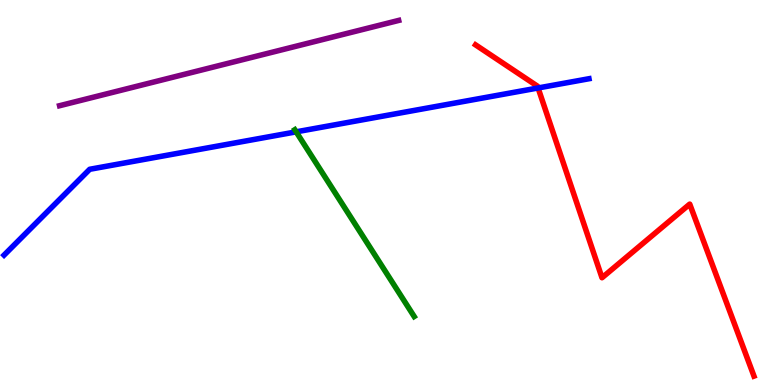[{'lines': ['blue', 'red'], 'intersections': [{'x': 6.94, 'y': 7.72}]}, {'lines': ['green', 'red'], 'intersections': []}, {'lines': ['purple', 'red'], 'intersections': []}, {'lines': ['blue', 'green'], 'intersections': [{'x': 3.82, 'y': 6.58}]}, {'lines': ['blue', 'purple'], 'intersections': []}, {'lines': ['green', 'purple'], 'intersections': []}]